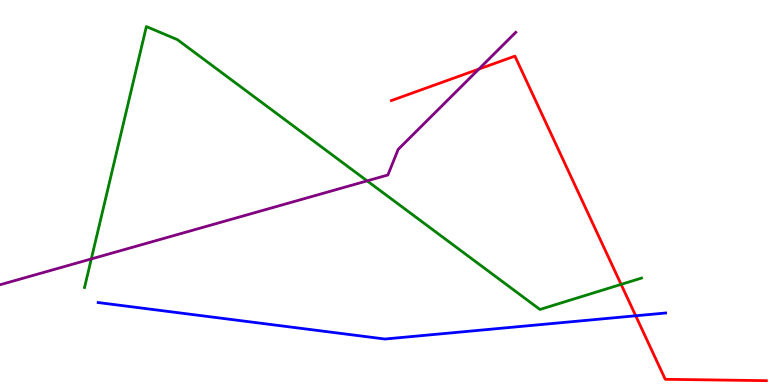[{'lines': ['blue', 'red'], 'intersections': [{'x': 8.2, 'y': 1.8}]}, {'lines': ['green', 'red'], 'intersections': [{'x': 8.01, 'y': 2.61}]}, {'lines': ['purple', 'red'], 'intersections': [{'x': 6.18, 'y': 8.21}]}, {'lines': ['blue', 'green'], 'intersections': []}, {'lines': ['blue', 'purple'], 'intersections': []}, {'lines': ['green', 'purple'], 'intersections': [{'x': 1.18, 'y': 3.27}, {'x': 4.74, 'y': 5.3}]}]